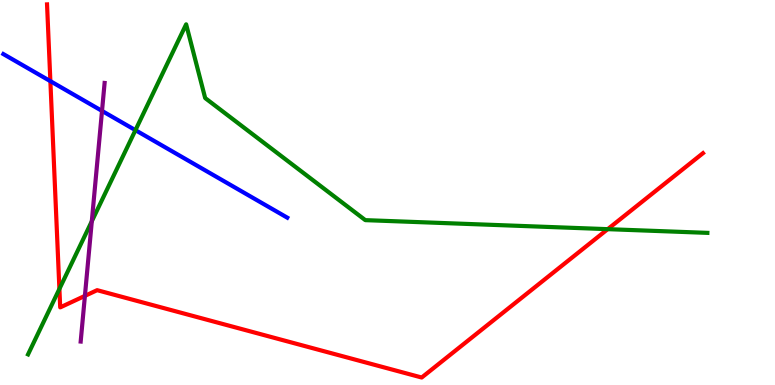[{'lines': ['blue', 'red'], 'intersections': [{'x': 0.65, 'y': 7.89}]}, {'lines': ['green', 'red'], 'intersections': [{'x': 0.766, 'y': 2.5}, {'x': 7.84, 'y': 4.05}]}, {'lines': ['purple', 'red'], 'intersections': [{'x': 1.1, 'y': 2.32}]}, {'lines': ['blue', 'green'], 'intersections': [{'x': 1.75, 'y': 6.62}]}, {'lines': ['blue', 'purple'], 'intersections': [{'x': 1.32, 'y': 7.12}]}, {'lines': ['green', 'purple'], 'intersections': [{'x': 1.18, 'y': 4.25}]}]